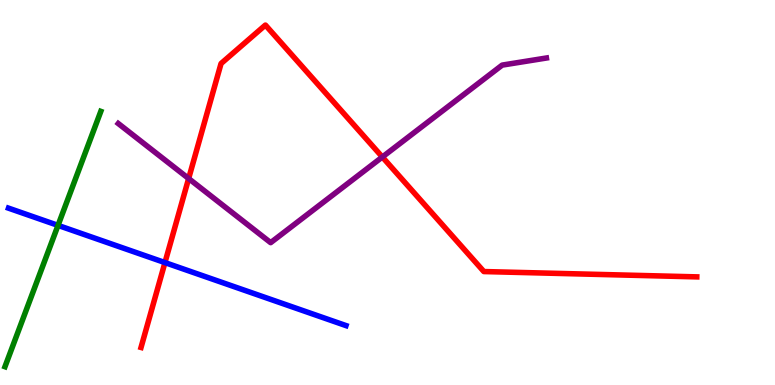[{'lines': ['blue', 'red'], 'intersections': [{'x': 2.13, 'y': 3.18}]}, {'lines': ['green', 'red'], 'intersections': []}, {'lines': ['purple', 'red'], 'intersections': [{'x': 2.43, 'y': 5.36}, {'x': 4.93, 'y': 5.92}]}, {'lines': ['blue', 'green'], 'intersections': [{'x': 0.749, 'y': 4.15}]}, {'lines': ['blue', 'purple'], 'intersections': []}, {'lines': ['green', 'purple'], 'intersections': []}]